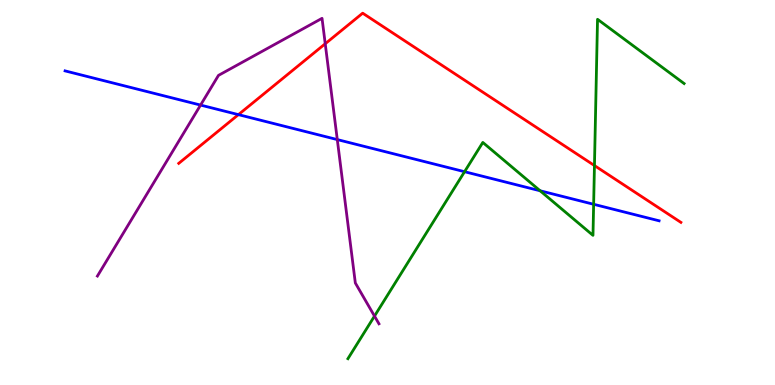[{'lines': ['blue', 'red'], 'intersections': [{'x': 3.08, 'y': 7.02}]}, {'lines': ['green', 'red'], 'intersections': [{'x': 7.67, 'y': 5.7}]}, {'lines': ['purple', 'red'], 'intersections': [{'x': 4.2, 'y': 8.86}]}, {'lines': ['blue', 'green'], 'intersections': [{'x': 5.99, 'y': 5.54}, {'x': 6.97, 'y': 5.04}, {'x': 7.66, 'y': 4.69}]}, {'lines': ['blue', 'purple'], 'intersections': [{'x': 2.59, 'y': 7.27}, {'x': 4.35, 'y': 6.37}]}, {'lines': ['green', 'purple'], 'intersections': [{'x': 4.83, 'y': 1.79}]}]